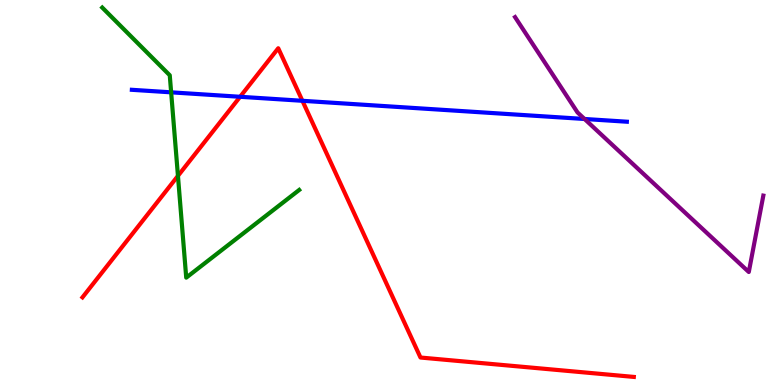[{'lines': ['blue', 'red'], 'intersections': [{'x': 3.1, 'y': 7.49}, {'x': 3.9, 'y': 7.38}]}, {'lines': ['green', 'red'], 'intersections': [{'x': 2.3, 'y': 5.43}]}, {'lines': ['purple', 'red'], 'intersections': []}, {'lines': ['blue', 'green'], 'intersections': [{'x': 2.21, 'y': 7.6}]}, {'lines': ['blue', 'purple'], 'intersections': [{'x': 7.54, 'y': 6.91}]}, {'lines': ['green', 'purple'], 'intersections': []}]